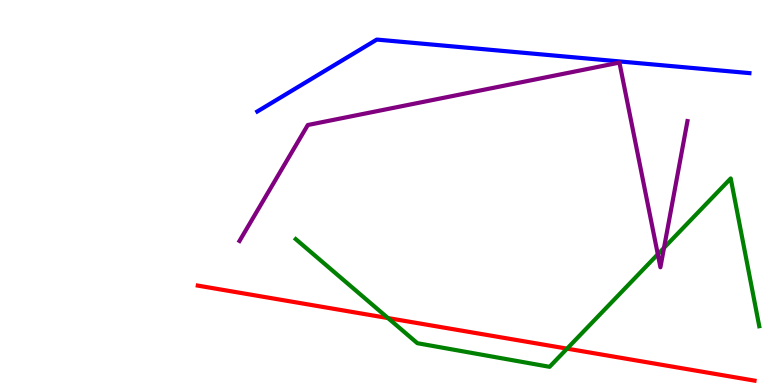[{'lines': ['blue', 'red'], 'intersections': []}, {'lines': ['green', 'red'], 'intersections': [{'x': 5.01, 'y': 1.74}, {'x': 7.32, 'y': 0.945}]}, {'lines': ['purple', 'red'], 'intersections': []}, {'lines': ['blue', 'green'], 'intersections': []}, {'lines': ['blue', 'purple'], 'intersections': []}, {'lines': ['green', 'purple'], 'intersections': [{'x': 8.49, 'y': 3.4}, {'x': 8.57, 'y': 3.56}]}]